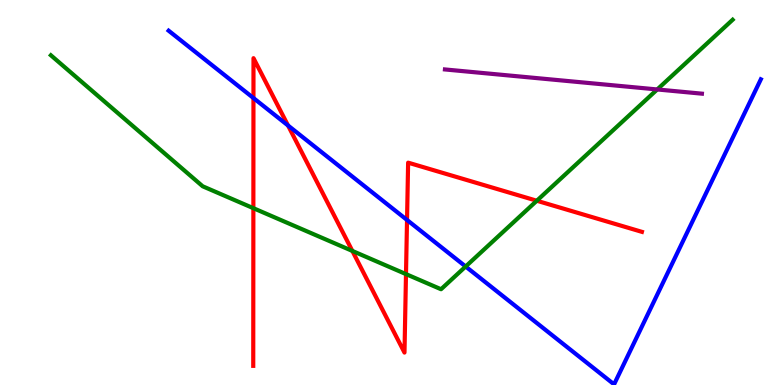[{'lines': ['blue', 'red'], 'intersections': [{'x': 3.27, 'y': 7.45}, {'x': 3.72, 'y': 6.74}, {'x': 5.25, 'y': 4.29}]}, {'lines': ['green', 'red'], 'intersections': [{'x': 3.27, 'y': 4.59}, {'x': 4.55, 'y': 3.48}, {'x': 5.24, 'y': 2.88}, {'x': 6.93, 'y': 4.79}]}, {'lines': ['purple', 'red'], 'intersections': []}, {'lines': ['blue', 'green'], 'intersections': [{'x': 6.01, 'y': 3.08}]}, {'lines': ['blue', 'purple'], 'intersections': []}, {'lines': ['green', 'purple'], 'intersections': [{'x': 8.48, 'y': 7.68}]}]